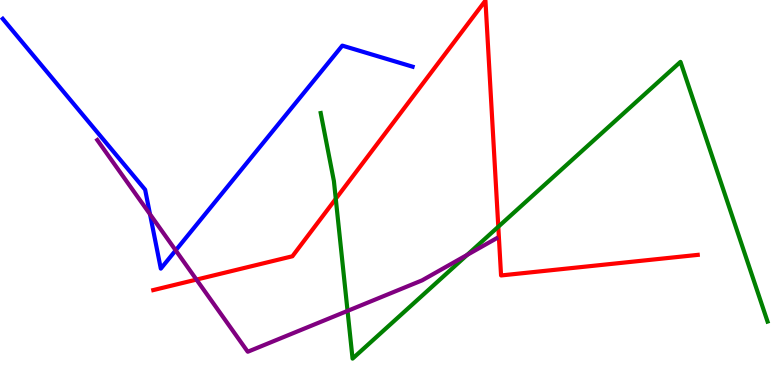[{'lines': ['blue', 'red'], 'intersections': []}, {'lines': ['green', 'red'], 'intersections': [{'x': 4.33, 'y': 4.84}, {'x': 6.43, 'y': 4.11}]}, {'lines': ['purple', 'red'], 'intersections': [{'x': 2.54, 'y': 2.74}]}, {'lines': ['blue', 'green'], 'intersections': []}, {'lines': ['blue', 'purple'], 'intersections': [{'x': 1.94, 'y': 4.44}, {'x': 2.27, 'y': 3.5}]}, {'lines': ['green', 'purple'], 'intersections': [{'x': 4.48, 'y': 1.93}, {'x': 6.03, 'y': 3.38}]}]